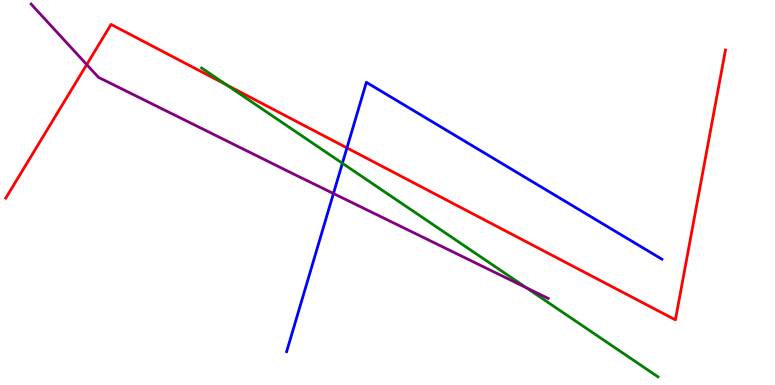[{'lines': ['blue', 'red'], 'intersections': [{'x': 4.48, 'y': 6.16}]}, {'lines': ['green', 'red'], 'intersections': [{'x': 2.92, 'y': 7.8}]}, {'lines': ['purple', 'red'], 'intersections': [{'x': 1.12, 'y': 8.32}]}, {'lines': ['blue', 'green'], 'intersections': [{'x': 4.42, 'y': 5.76}]}, {'lines': ['blue', 'purple'], 'intersections': [{'x': 4.3, 'y': 4.97}]}, {'lines': ['green', 'purple'], 'intersections': [{'x': 6.79, 'y': 2.52}]}]